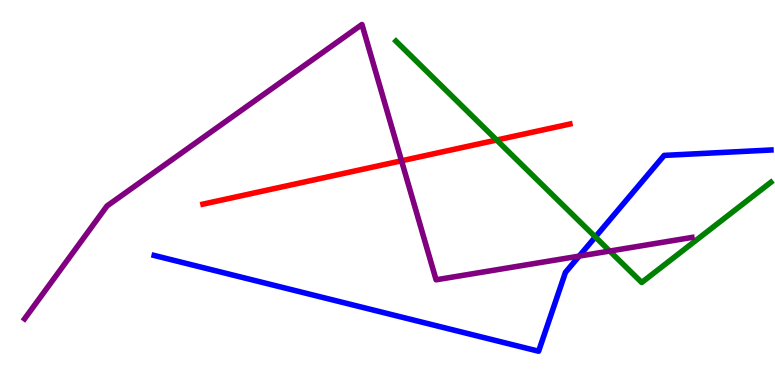[{'lines': ['blue', 'red'], 'intersections': []}, {'lines': ['green', 'red'], 'intersections': [{'x': 6.41, 'y': 6.36}]}, {'lines': ['purple', 'red'], 'intersections': [{'x': 5.18, 'y': 5.82}]}, {'lines': ['blue', 'green'], 'intersections': [{'x': 7.68, 'y': 3.85}]}, {'lines': ['blue', 'purple'], 'intersections': [{'x': 7.47, 'y': 3.35}]}, {'lines': ['green', 'purple'], 'intersections': [{'x': 7.87, 'y': 3.48}]}]